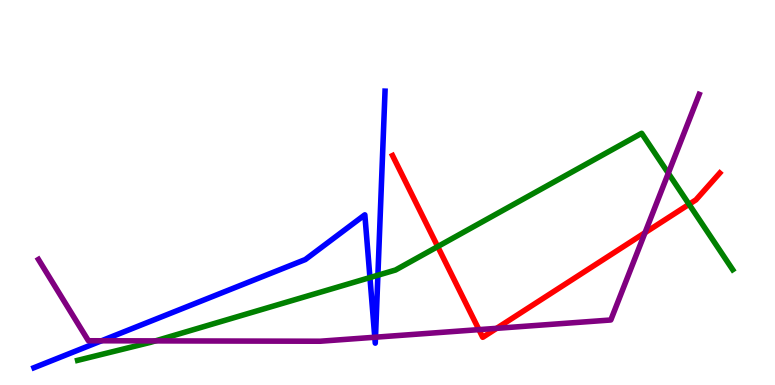[{'lines': ['blue', 'red'], 'intersections': []}, {'lines': ['green', 'red'], 'intersections': [{'x': 5.65, 'y': 3.6}, {'x': 8.89, 'y': 4.69}]}, {'lines': ['purple', 'red'], 'intersections': [{'x': 6.18, 'y': 1.44}, {'x': 6.41, 'y': 1.47}, {'x': 8.32, 'y': 3.96}]}, {'lines': ['blue', 'green'], 'intersections': [{'x': 4.77, 'y': 2.79}, {'x': 4.88, 'y': 2.85}]}, {'lines': ['blue', 'purple'], 'intersections': [{'x': 1.31, 'y': 1.15}, {'x': 4.84, 'y': 1.24}, {'x': 4.85, 'y': 1.24}]}, {'lines': ['green', 'purple'], 'intersections': [{'x': 2.01, 'y': 1.15}, {'x': 8.62, 'y': 5.5}]}]